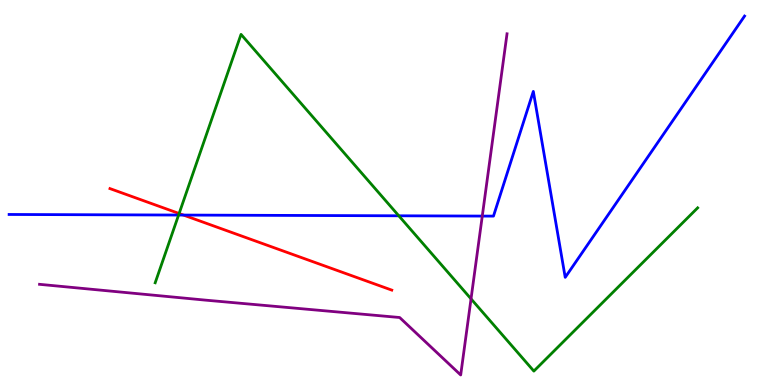[{'lines': ['blue', 'red'], 'intersections': [{'x': 2.37, 'y': 4.41}]}, {'lines': ['green', 'red'], 'intersections': [{'x': 2.31, 'y': 4.45}]}, {'lines': ['purple', 'red'], 'intersections': []}, {'lines': ['blue', 'green'], 'intersections': [{'x': 2.3, 'y': 4.41}, {'x': 5.15, 'y': 4.39}]}, {'lines': ['blue', 'purple'], 'intersections': [{'x': 6.22, 'y': 4.39}]}, {'lines': ['green', 'purple'], 'intersections': [{'x': 6.08, 'y': 2.24}]}]